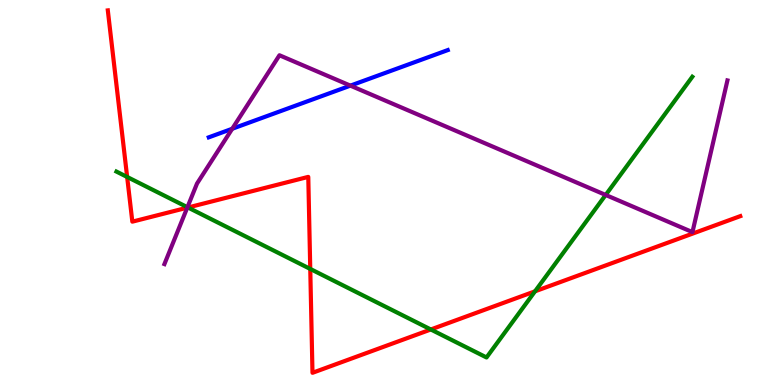[{'lines': ['blue', 'red'], 'intersections': []}, {'lines': ['green', 'red'], 'intersections': [{'x': 1.64, 'y': 5.4}, {'x': 2.43, 'y': 4.61}, {'x': 4.0, 'y': 3.01}, {'x': 5.56, 'y': 1.44}, {'x': 6.9, 'y': 2.43}]}, {'lines': ['purple', 'red'], 'intersections': [{'x': 2.42, 'y': 4.61}]}, {'lines': ['blue', 'green'], 'intersections': []}, {'lines': ['blue', 'purple'], 'intersections': [{'x': 3.0, 'y': 6.66}, {'x': 4.52, 'y': 7.78}]}, {'lines': ['green', 'purple'], 'intersections': [{'x': 2.42, 'y': 4.62}, {'x': 7.82, 'y': 4.94}]}]